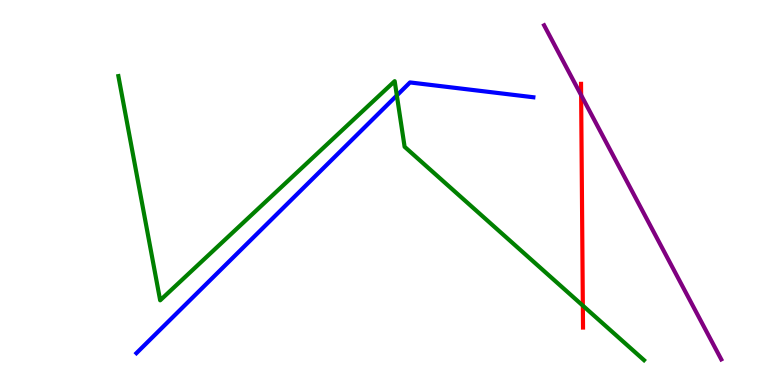[{'lines': ['blue', 'red'], 'intersections': []}, {'lines': ['green', 'red'], 'intersections': [{'x': 7.52, 'y': 2.06}]}, {'lines': ['purple', 'red'], 'intersections': [{'x': 7.5, 'y': 7.53}]}, {'lines': ['blue', 'green'], 'intersections': [{'x': 5.12, 'y': 7.52}]}, {'lines': ['blue', 'purple'], 'intersections': []}, {'lines': ['green', 'purple'], 'intersections': []}]